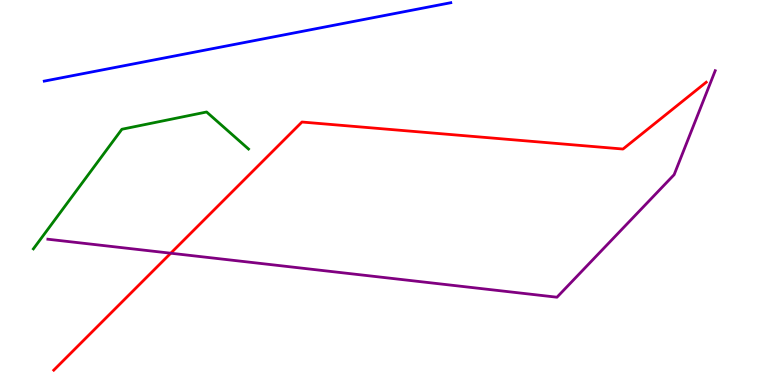[{'lines': ['blue', 'red'], 'intersections': []}, {'lines': ['green', 'red'], 'intersections': []}, {'lines': ['purple', 'red'], 'intersections': [{'x': 2.2, 'y': 3.42}]}, {'lines': ['blue', 'green'], 'intersections': []}, {'lines': ['blue', 'purple'], 'intersections': []}, {'lines': ['green', 'purple'], 'intersections': []}]